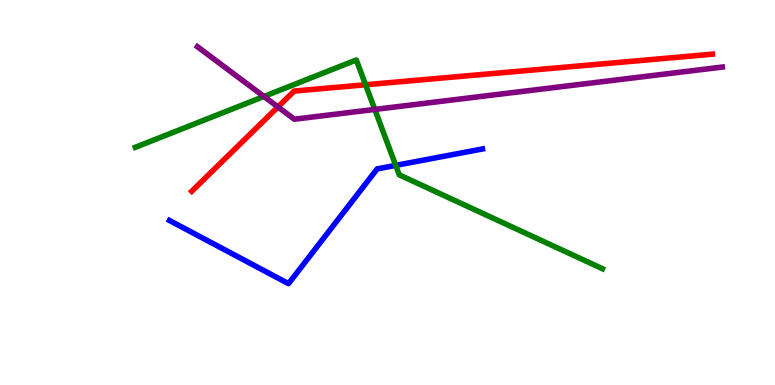[{'lines': ['blue', 'red'], 'intersections': []}, {'lines': ['green', 'red'], 'intersections': [{'x': 4.72, 'y': 7.8}]}, {'lines': ['purple', 'red'], 'intersections': [{'x': 3.59, 'y': 7.22}]}, {'lines': ['blue', 'green'], 'intersections': [{'x': 5.11, 'y': 5.7}]}, {'lines': ['blue', 'purple'], 'intersections': []}, {'lines': ['green', 'purple'], 'intersections': [{'x': 3.41, 'y': 7.49}, {'x': 4.84, 'y': 7.16}]}]